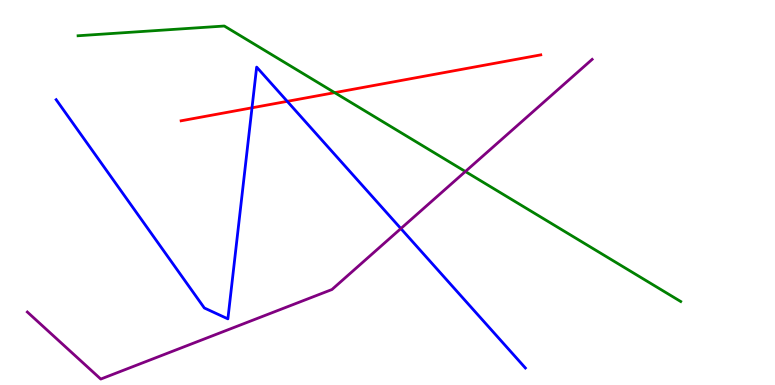[{'lines': ['blue', 'red'], 'intersections': [{'x': 3.25, 'y': 7.2}, {'x': 3.71, 'y': 7.37}]}, {'lines': ['green', 'red'], 'intersections': [{'x': 4.32, 'y': 7.59}]}, {'lines': ['purple', 'red'], 'intersections': []}, {'lines': ['blue', 'green'], 'intersections': []}, {'lines': ['blue', 'purple'], 'intersections': [{'x': 5.17, 'y': 4.06}]}, {'lines': ['green', 'purple'], 'intersections': [{'x': 6.0, 'y': 5.54}]}]